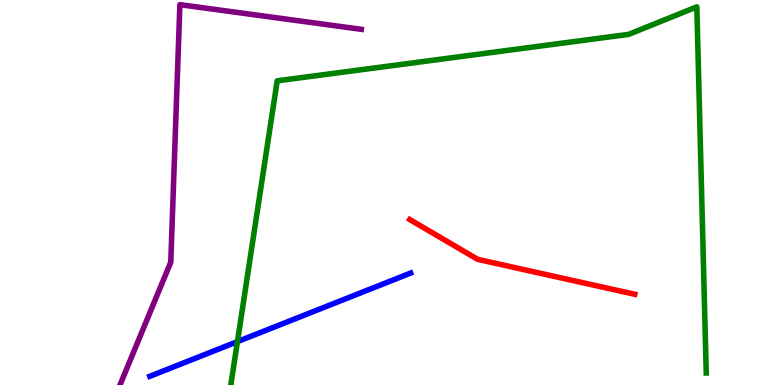[{'lines': ['blue', 'red'], 'intersections': []}, {'lines': ['green', 'red'], 'intersections': []}, {'lines': ['purple', 'red'], 'intersections': []}, {'lines': ['blue', 'green'], 'intersections': [{'x': 3.06, 'y': 1.13}]}, {'lines': ['blue', 'purple'], 'intersections': []}, {'lines': ['green', 'purple'], 'intersections': []}]